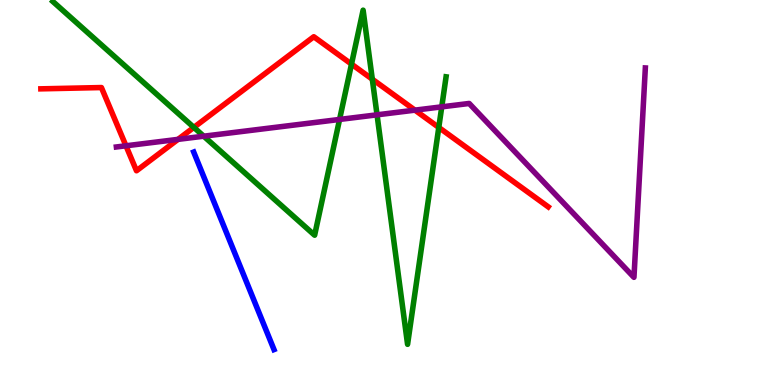[{'lines': ['blue', 'red'], 'intersections': []}, {'lines': ['green', 'red'], 'intersections': [{'x': 2.5, 'y': 6.69}, {'x': 4.54, 'y': 8.33}, {'x': 4.8, 'y': 7.94}, {'x': 5.66, 'y': 6.69}]}, {'lines': ['purple', 'red'], 'intersections': [{'x': 1.63, 'y': 6.21}, {'x': 2.3, 'y': 6.38}, {'x': 5.35, 'y': 7.14}]}, {'lines': ['blue', 'green'], 'intersections': []}, {'lines': ['blue', 'purple'], 'intersections': []}, {'lines': ['green', 'purple'], 'intersections': [{'x': 2.63, 'y': 6.46}, {'x': 4.38, 'y': 6.9}, {'x': 4.87, 'y': 7.02}, {'x': 5.7, 'y': 7.22}]}]